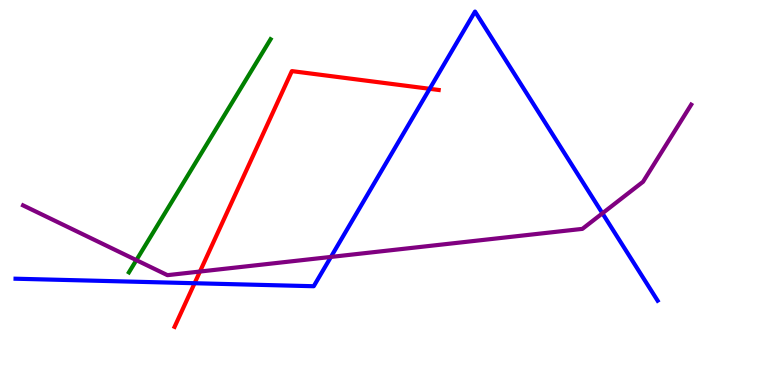[{'lines': ['blue', 'red'], 'intersections': [{'x': 2.51, 'y': 2.64}, {'x': 5.54, 'y': 7.69}]}, {'lines': ['green', 'red'], 'intersections': []}, {'lines': ['purple', 'red'], 'intersections': [{'x': 2.58, 'y': 2.95}]}, {'lines': ['blue', 'green'], 'intersections': []}, {'lines': ['blue', 'purple'], 'intersections': [{'x': 4.27, 'y': 3.33}, {'x': 7.77, 'y': 4.46}]}, {'lines': ['green', 'purple'], 'intersections': [{'x': 1.76, 'y': 3.24}]}]